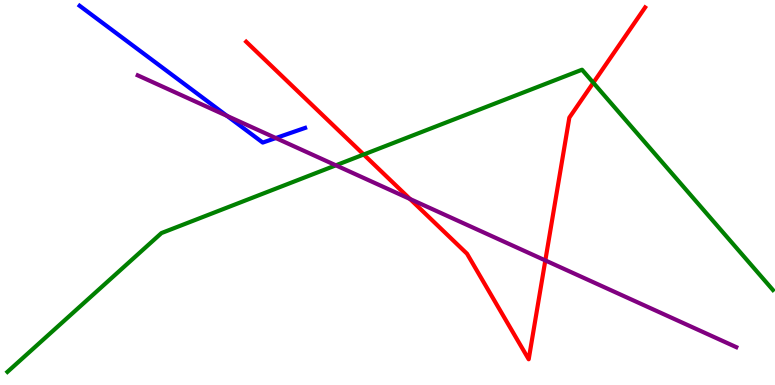[{'lines': ['blue', 'red'], 'intersections': []}, {'lines': ['green', 'red'], 'intersections': [{'x': 4.69, 'y': 5.99}, {'x': 7.66, 'y': 7.85}]}, {'lines': ['purple', 'red'], 'intersections': [{'x': 5.29, 'y': 4.83}, {'x': 7.04, 'y': 3.24}]}, {'lines': ['blue', 'green'], 'intersections': []}, {'lines': ['blue', 'purple'], 'intersections': [{'x': 2.93, 'y': 6.99}, {'x': 3.56, 'y': 6.41}]}, {'lines': ['green', 'purple'], 'intersections': [{'x': 4.33, 'y': 5.71}]}]